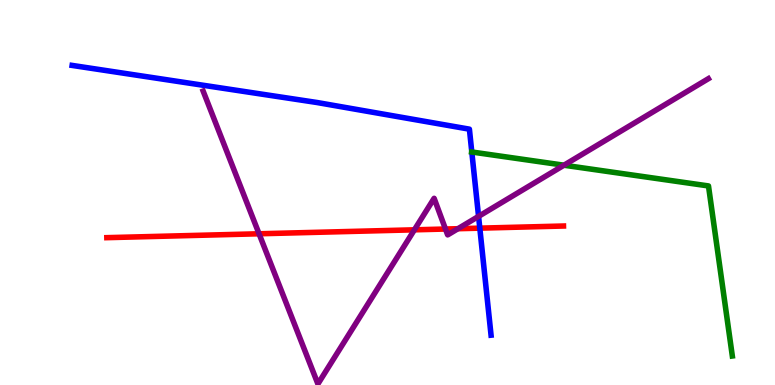[{'lines': ['blue', 'red'], 'intersections': [{'x': 6.19, 'y': 4.07}]}, {'lines': ['green', 'red'], 'intersections': []}, {'lines': ['purple', 'red'], 'intersections': [{'x': 3.34, 'y': 3.93}, {'x': 5.35, 'y': 4.03}, {'x': 5.75, 'y': 4.05}, {'x': 5.91, 'y': 4.06}]}, {'lines': ['blue', 'green'], 'intersections': [{'x': 6.09, 'y': 6.05}]}, {'lines': ['blue', 'purple'], 'intersections': [{'x': 6.18, 'y': 4.38}]}, {'lines': ['green', 'purple'], 'intersections': [{'x': 7.28, 'y': 5.71}]}]